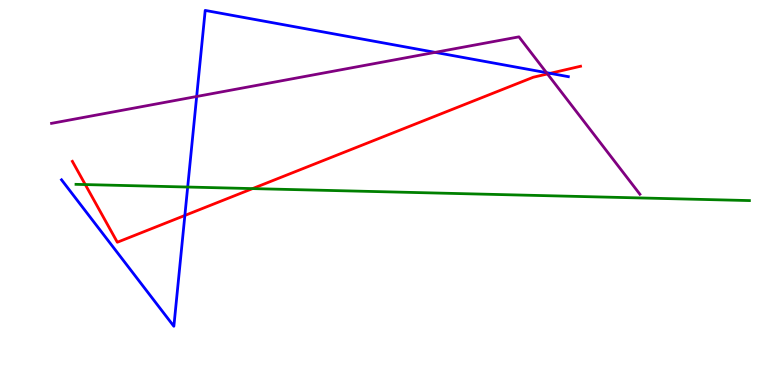[{'lines': ['blue', 'red'], 'intersections': [{'x': 2.39, 'y': 4.4}, {'x': 7.1, 'y': 8.1}]}, {'lines': ['green', 'red'], 'intersections': [{'x': 1.1, 'y': 5.21}, {'x': 3.26, 'y': 5.1}]}, {'lines': ['purple', 'red'], 'intersections': [{'x': 7.06, 'y': 8.08}]}, {'lines': ['blue', 'green'], 'intersections': [{'x': 2.42, 'y': 5.14}]}, {'lines': ['blue', 'purple'], 'intersections': [{'x': 2.54, 'y': 7.49}, {'x': 5.61, 'y': 8.64}, {'x': 7.05, 'y': 8.11}]}, {'lines': ['green', 'purple'], 'intersections': []}]